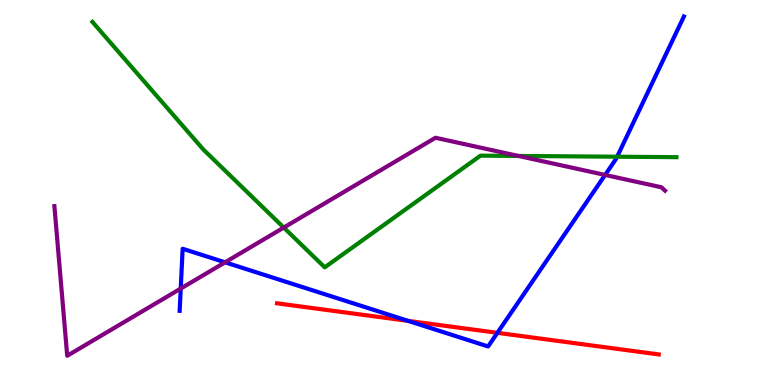[{'lines': ['blue', 'red'], 'intersections': [{'x': 5.27, 'y': 1.67}, {'x': 6.42, 'y': 1.36}]}, {'lines': ['green', 'red'], 'intersections': []}, {'lines': ['purple', 'red'], 'intersections': []}, {'lines': ['blue', 'green'], 'intersections': [{'x': 7.96, 'y': 5.93}]}, {'lines': ['blue', 'purple'], 'intersections': [{'x': 2.33, 'y': 2.5}, {'x': 2.9, 'y': 3.19}, {'x': 7.81, 'y': 5.46}]}, {'lines': ['green', 'purple'], 'intersections': [{'x': 3.66, 'y': 4.09}, {'x': 6.69, 'y': 5.95}]}]